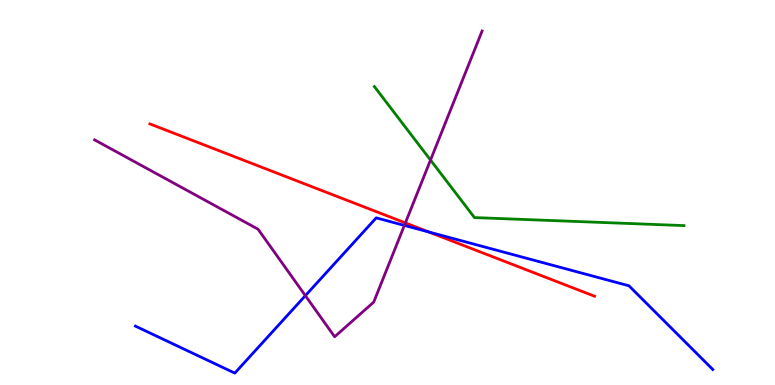[{'lines': ['blue', 'red'], 'intersections': [{'x': 5.53, 'y': 3.97}]}, {'lines': ['green', 'red'], 'intersections': []}, {'lines': ['purple', 'red'], 'intersections': [{'x': 5.23, 'y': 4.21}]}, {'lines': ['blue', 'green'], 'intersections': []}, {'lines': ['blue', 'purple'], 'intersections': [{'x': 3.94, 'y': 2.32}, {'x': 5.22, 'y': 4.14}]}, {'lines': ['green', 'purple'], 'intersections': [{'x': 5.56, 'y': 5.84}]}]